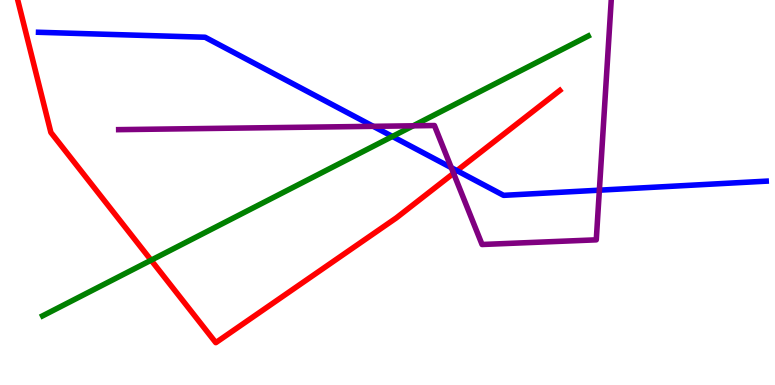[{'lines': ['blue', 'red'], 'intersections': [{'x': 5.9, 'y': 5.57}]}, {'lines': ['green', 'red'], 'intersections': [{'x': 1.95, 'y': 3.24}]}, {'lines': ['purple', 'red'], 'intersections': [{'x': 5.85, 'y': 5.5}]}, {'lines': ['blue', 'green'], 'intersections': [{'x': 5.06, 'y': 6.46}]}, {'lines': ['blue', 'purple'], 'intersections': [{'x': 4.82, 'y': 6.72}, {'x': 5.82, 'y': 5.65}, {'x': 7.73, 'y': 5.06}]}, {'lines': ['green', 'purple'], 'intersections': [{'x': 5.33, 'y': 6.73}]}]